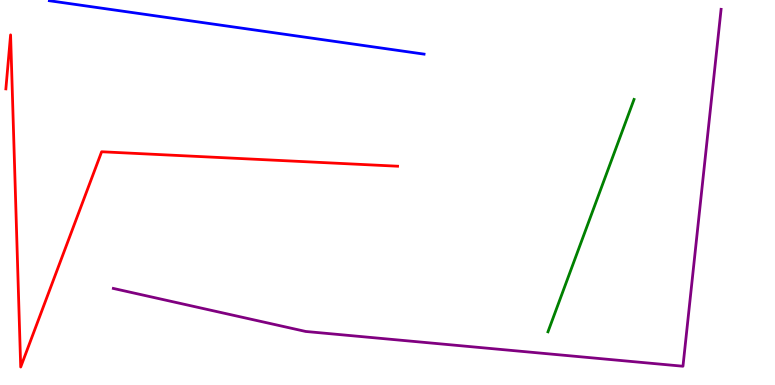[{'lines': ['blue', 'red'], 'intersections': []}, {'lines': ['green', 'red'], 'intersections': []}, {'lines': ['purple', 'red'], 'intersections': []}, {'lines': ['blue', 'green'], 'intersections': []}, {'lines': ['blue', 'purple'], 'intersections': []}, {'lines': ['green', 'purple'], 'intersections': []}]